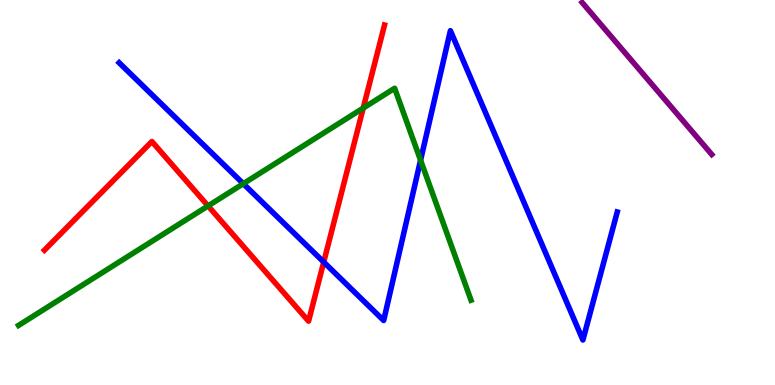[{'lines': ['blue', 'red'], 'intersections': [{'x': 4.18, 'y': 3.19}]}, {'lines': ['green', 'red'], 'intersections': [{'x': 2.68, 'y': 4.65}, {'x': 4.69, 'y': 7.19}]}, {'lines': ['purple', 'red'], 'intersections': []}, {'lines': ['blue', 'green'], 'intersections': [{'x': 3.14, 'y': 5.23}, {'x': 5.43, 'y': 5.84}]}, {'lines': ['blue', 'purple'], 'intersections': []}, {'lines': ['green', 'purple'], 'intersections': []}]